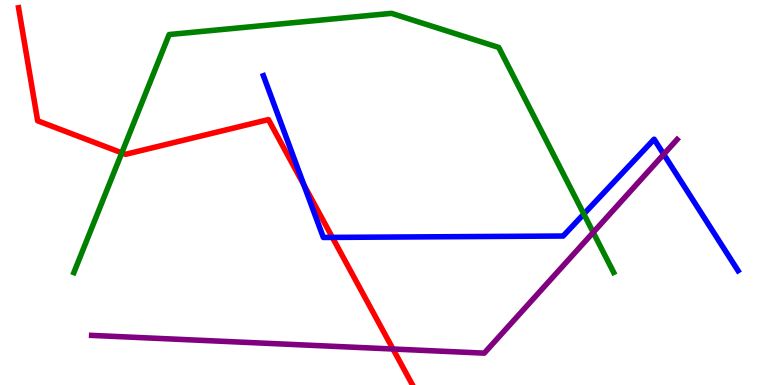[{'lines': ['blue', 'red'], 'intersections': [{'x': 3.92, 'y': 5.2}, {'x': 4.29, 'y': 3.83}]}, {'lines': ['green', 'red'], 'intersections': [{'x': 1.57, 'y': 6.03}]}, {'lines': ['purple', 'red'], 'intersections': [{'x': 5.07, 'y': 0.935}]}, {'lines': ['blue', 'green'], 'intersections': [{'x': 7.53, 'y': 4.44}]}, {'lines': ['blue', 'purple'], 'intersections': [{'x': 8.56, 'y': 5.99}]}, {'lines': ['green', 'purple'], 'intersections': [{'x': 7.65, 'y': 3.96}]}]